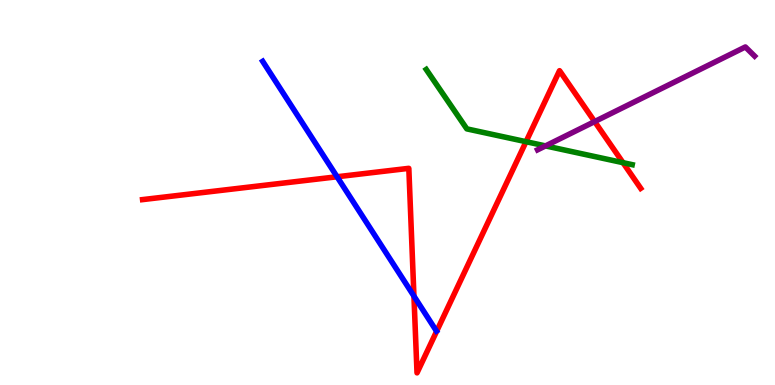[{'lines': ['blue', 'red'], 'intersections': [{'x': 4.35, 'y': 5.41}, {'x': 5.34, 'y': 2.31}]}, {'lines': ['green', 'red'], 'intersections': [{'x': 6.79, 'y': 6.32}, {'x': 8.04, 'y': 5.77}]}, {'lines': ['purple', 'red'], 'intersections': [{'x': 7.67, 'y': 6.84}]}, {'lines': ['blue', 'green'], 'intersections': []}, {'lines': ['blue', 'purple'], 'intersections': []}, {'lines': ['green', 'purple'], 'intersections': [{'x': 7.04, 'y': 6.21}]}]